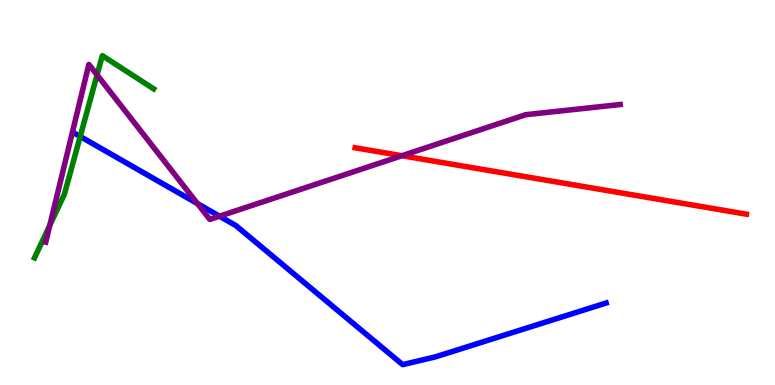[{'lines': ['blue', 'red'], 'intersections': []}, {'lines': ['green', 'red'], 'intersections': []}, {'lines': ['purple', 'red'], 'intersections': [{'x': 5.19, 'y': 5.96}]}, {'lines': ['blue', 'green'], 'intersections': [{'x': 1.03, 'y': 6.45}]}, {'lines': ['blue', 'purple'], 'intersections': [{'x': 2.55, 'y': 4.71}, {'x': 2.83, 'y': 4.38}]}, {'lines': ['green', 'purple'], 'intersections': [{'x': 0.643, 'y': 4.15}, {'x': 1.25, 'y': 8.05}]}]